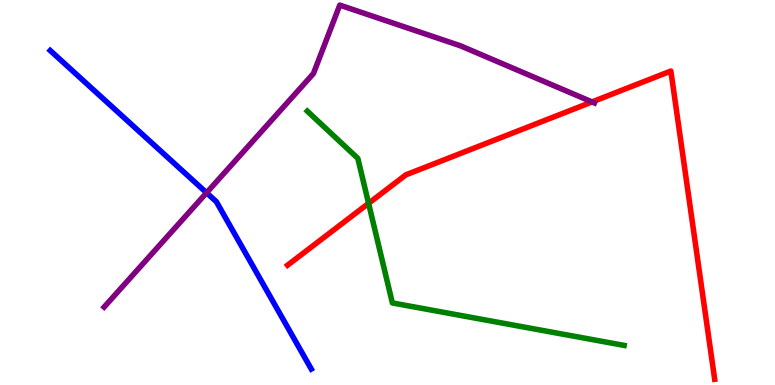[{'lines': ['blue', 'red'], 'intersections': []}, {'lines': ['green', 'red'], 'intersections': [{'x': 4.76, 'y': 4.72}]}, {'lines': ['purple', 'red'], 'intersections': [{'x': 7.64, 'y': 7.35}]}, {'lines': ['blue', 'green'], 'intersections': []}, {'lines': ['blue', 'purple'], 'intersections': [{'x': 2.67, 'y': 4.99}]}, {'lines': ['green', 'purple'], 'intersections': []}]